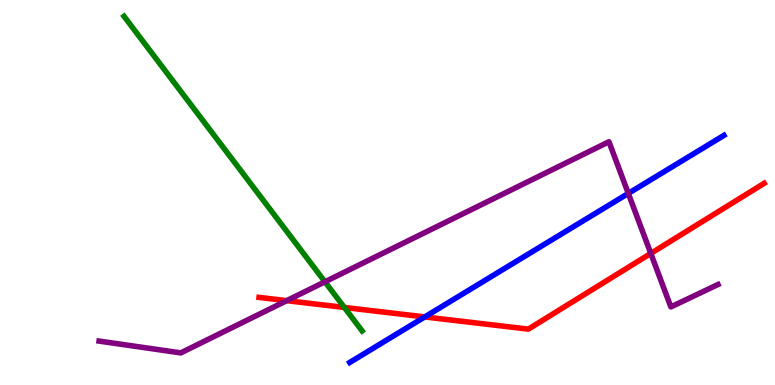[{'lines': ['blue', 'red'], 'intersections': [{'x': 5.48, 'y': 1.77}]}, {'lines': ['green', 'red'], 'intersections': [{'x': 4.44, 'y': 2.01}]}, {'lines': ['purple', 'red'], 'intersections': [{'x': 3.7, 'y': 2.19}, {'x': 8.4, 'y': 3.42}]}, {'lines': ['blue', 'green'], 'intersections': []}, {'lines': ['blue', 'purple'], 'intersections': [{'x': 8.11, 'y': 4.98}]}, {'lines': ['green', 'purple'], 'intersections': [{'x': 4.19, 'y': 2.68}]}]